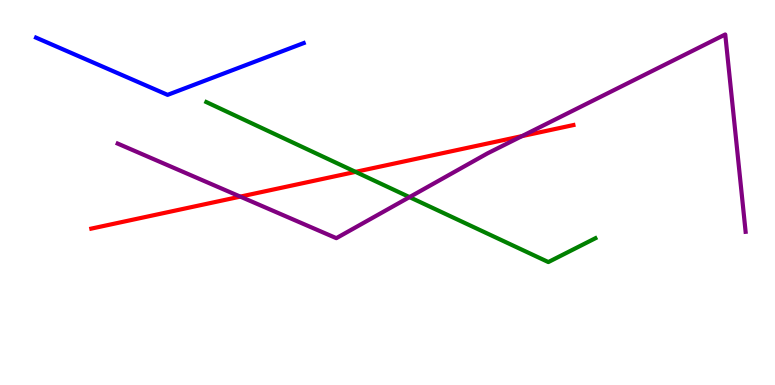[{'lines': ['blue', 'red'], 'intersections': []}, {'lines': ['green', 'red'], 'intersections': [{'x': 4.59, 'y': 5.54}]}, {'lines': ['purple', 'red'], 'intersections': [{'x': 3.1, 'y': 4.89}, {'x': 6.74, 'y': 6.46}]}, {'lines': ['blue', 'green'], 'intersections': []}, {'lines': ['blue', 'purple'], 'intersections': []}, {'lines': ['green', 'purple'], 'intersections': [{'x': 5.28, 'y': 4.88}]}]